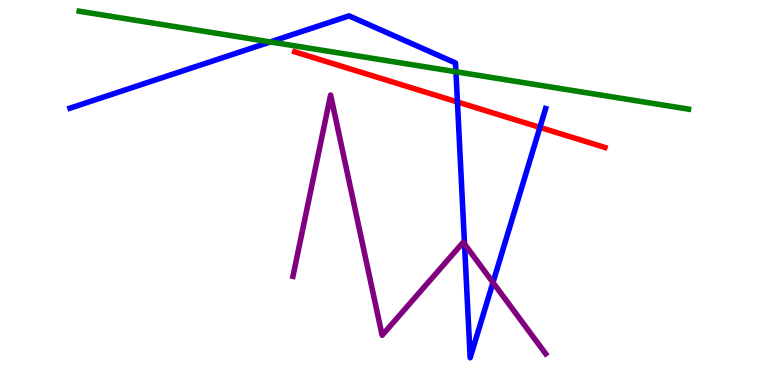[{'lines': ['blue', 'red'], 'intersections': [{'x': 5.9, 'y': 7.35}, {'x': 6.97, 'y': 6.69}]}, {'lines': ['green', 'red'], 'intersections': []}, {'lines': ['purple', 'red'], 'intersections': []}, {'lines': ['blue', 'green'], 'intersections': [{'x': 3.49, 'y': 8.91}, {'x': 5.88, 'y': 8.14}]}, {'lines': ['blue', 'purple'], 'intersections': [{'x': 5.99, 'y': 3.66}, {'x': 6.36, 'y': 2.66}]}, {'lines': ['green', 'purple'], 'intersections': []}]